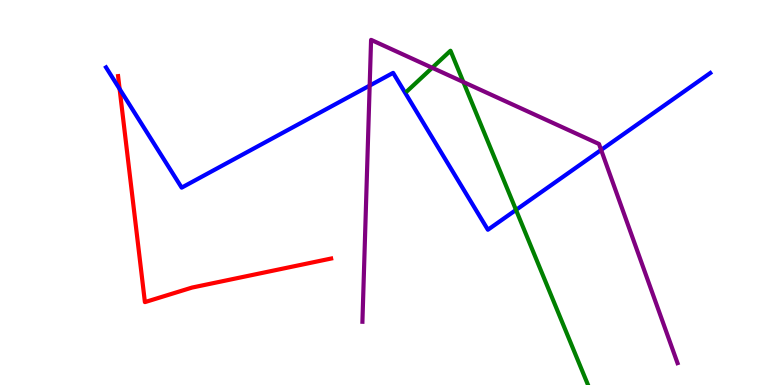[{'lines': ['blue', 'red'], 'intersections': [{'x': 1.54, 'y': 7.69}]}, {'lines': ['green', 'red'], 'intersections': []}, {'lines': ['purple', 'red'], 'intersections': []}, {'lines': ['blue', 'green'], 'intersections': [{'x': 6.66, 'y': 4.55}]}, {'lines': ['blue', 'purple'], 'intersections': [{'x': 4.77, 'y': 7.78}, {'x': 7.76, 'y': 6.11}]}, {'lines': ['green', 'purple'], 'intersections': [{'x': 5.58, 'y': 8.24}, {'x': 5.98, 'y': 7.87}]}]